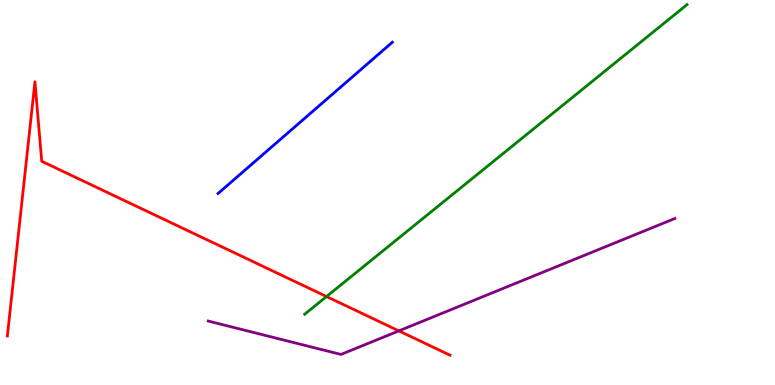[{'lines': ['blue', 'red'], 'intersections': []}, {'lines': ['green', 'red'], 'intersections': [{'x': 4.21, 'y': 2.3}]}, {'lines': ['purple', 'red'], 'intersections': [{'x': 5.15, 'y': 1.41}]}, {'lines': ['blue', 'green'], 'intersections': []}, {'lines': ['blue', 'purple'], 'intersections': []}, {'lines': ['green', 'purple'], 'intersections': []}]